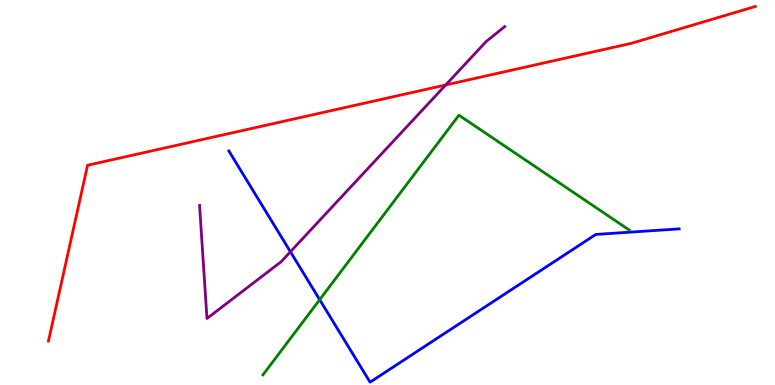[{'lines': ['blue', 'red'], 'intersections': []}, {'lines': ['green', 'red'], 'intersections': []}, {'lines': ['purple', 'red'], 'intersections': [{'x': 5.75, 'y': 7.79}]}, {'lines': ['blue', 'green'], 'intersections': [{'x': 4.12, 'y': 2.22}]}, {'lines': ['blue', 'purple'], 'intersections': [{'x': 3.75, 'y': 3.46}]}, {'lines': ['green', 'purple'], 'intersections': []}]